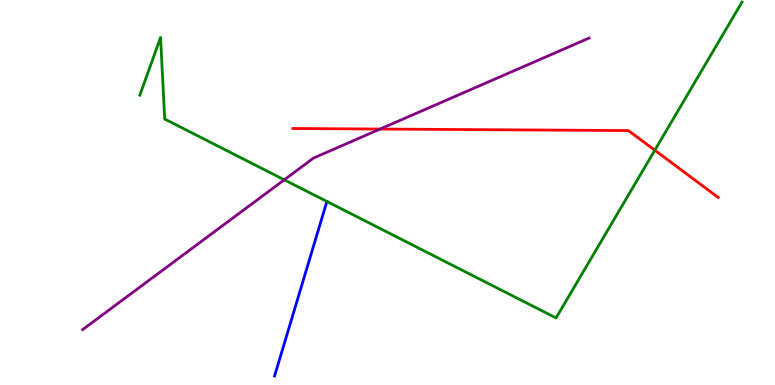[{'lines': ['blue', 'red'], 'intersections': []}, {'lines': ['green', 'red'], 'intersections': [{'x': 8.45, 'y': 6.1}]}, {'lines': ['purple', 'red'], 'intersections': [{'x': 4.91, 'y': 6.65}]}, {'lines': ['blue', 'green'], 'intersections': []}, {'lines': ['blue', 'purple'], 'intersections': []}, {'lines': ['green', 'purple'], 'intersections': [{'x': 3.67, 'y': 5.33}]}]